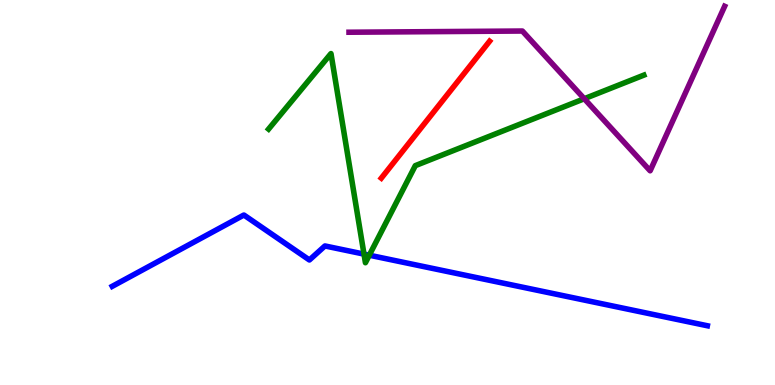[{'lines': ['blue', 'red'], 'intersections': []}, {'lines': ['green', 'red'], 'intersections': []}, {'lines': ['purple', 'red'], 'intersections': []}, {'lines': ['blue', 'green'], 'intersections': [{'x': 4.7, 'y': 3.4}, {'x': 4.77, 'y': 3.37}]}, {'lines': ['blue', 'purple'], 'intersections': []}, {'lines': ['green', 'purple'], 'intersections': [{'x': 7.54, 'y': 7.44}]}]